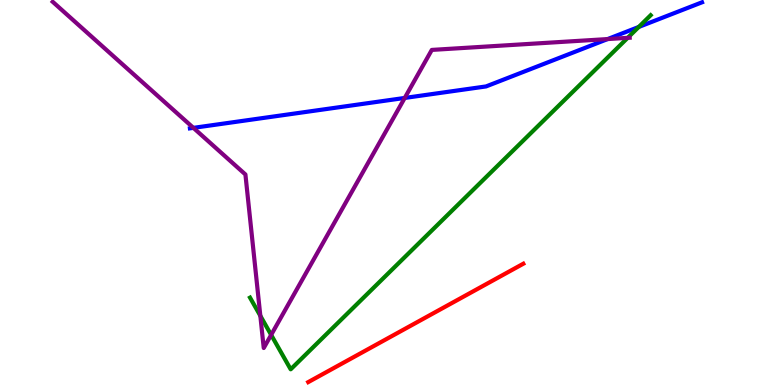[{'lines': ['blue', 'red'], 'intersections': []}, {'lines': ['green', 'red'], 'intersections': []}, {'lines': ['purple', 'red'], 'intersections': []}, {'lines': ['blue', 'green'], 'intersections': [{'x': 8.24, 'y': 9.3}]}, {'lines': ['blue', 'purple'], 'intersections': [{'x': 2.5, 'y': 6.68}, {'x': 5.22, 'y': 7.46}, {'x': 7.84, 'y': 8.99}]}, {'lines': ['green', 'purple'], 'intersections': [{'x': 3.36, 'y': 1.8}, {'x': 3.5, 'y': 1.3}, {'x': 8.1, 'y': 9.02}]}]